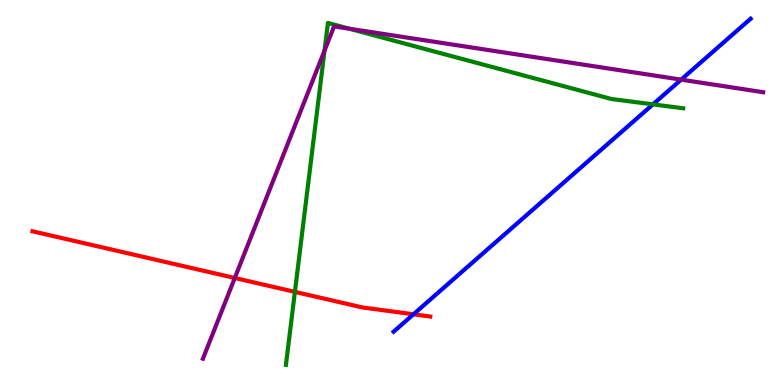[{'lines': ['blue', 'red'], 'intersections': [{'x': 5.34, 'y': 1.84}]}, {'lines': ['green', 'red'], 'intersections': [{'x': 3.81, 'y': 2.42}]}, {'lines': ['purple', 'red'], 'intersections': [{'x': 3.03, 'y': 2.78}]}, {'lines': ['blue', 'green'], 'intersections': [{'x': 8.42, 'y': 7.29}]}, {'lines': ['blue', 'purple'], 'intersections': [{'x': 8.79, 'y': 7.93}]}, {'lines': ['green', 'purple'], 'intersections': [{'x': 4.19, 'y': 8.69}, {'x': 4.51, 'y': 9.25}]}]